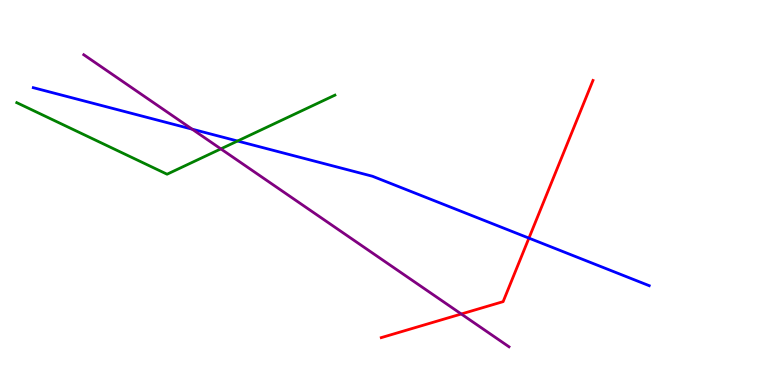[{'lines': ['blue', 'red'], 'intersections': [{'x': 6.82, 'y': 3.82}]}, {'lines': ['green', 'red'], 'intersections': []}, {'lines': ['purple', 'red'], 'intersections': [{'x': 5.95, 'y': 1.84}]}, {'lines': ['blue', 'green'], 'intersections': [{'x': 3.07, 'y': 6.34}]}, {'lines': ['blue', 'purple'], 'intersections': [{'x': 2.48, 'y': 6.65}]}, {'lines': ['green', 'purple'], 'intersections': [{'x': 2.85, 'y': 6.13}]}]